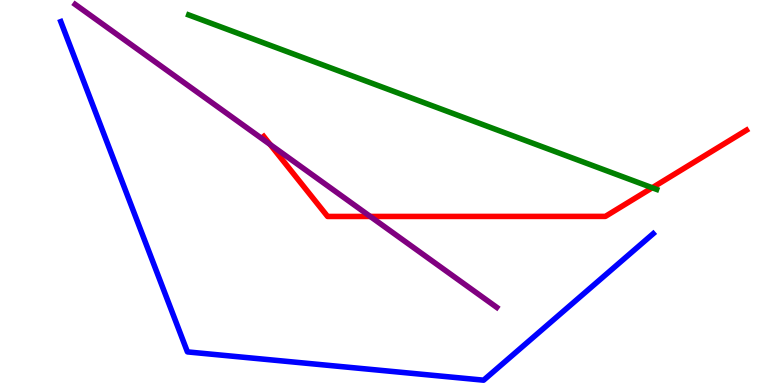[{'lines': ['blue', 'red'], 'intersections': []}, {'lines': ['green', 'red'], 'intersections': [{'x': 8.42, 'y': 5.12}]}, {'lines': ['purple', 'red'], 'intersections': [{'x': 3.49, 'y': 6.25}, {'x': 4.78, 'y': 4.38}]}, {'lines': ['blue', 'green'], 'intersections': []}, {'lines': ['blue', 'purple'], 'intersections': []}, {'lines': ['green', 'purple'], 'intersections': []}]